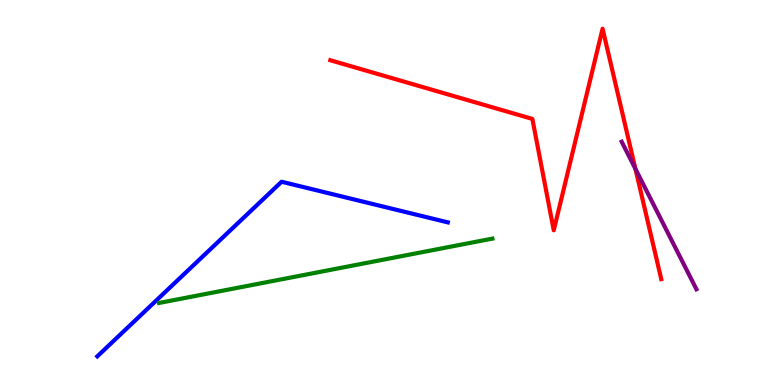[{'lines': ['blue', 'red'], 'intersections': []}, {'lines': ['green', 'red'], 'intersections': []}, {'lines': ['purple', 'red'], 'intersections': [{'x': 8.2, 'y': 5.61}]}, {'lines': ['blue', 'green'], 'intersections': []}, {'lines': ['blue', 'purple'], 'intersections': []}, {'lines': ['green', 'purple'], 'intersections': []}]